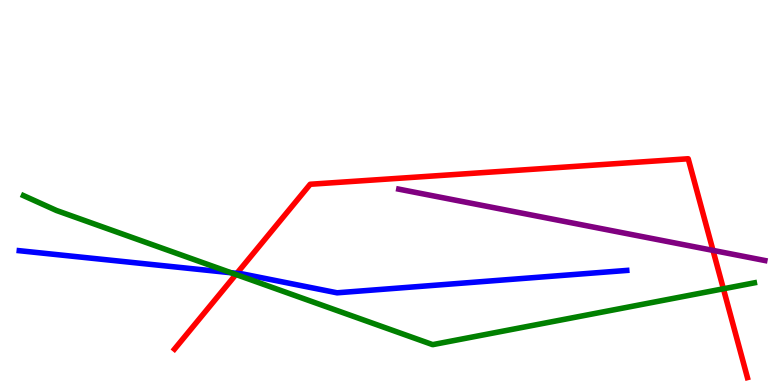[{'lines': ['blue', 'red'], 'intersections': [{'x': 3.06, 'y': 2.9}]}, {'lines': ['green', 'red'], 'intersections': [{'x': 3.04, 'y': 2.87}, {'x': 9.33, 'y': 2.5}]}, {'lines': ['purple', 'red'], 'intersections': [{'x': 9.2, 'y': 3.5}]}, {'lines': ['blue', 'green'], 'intersections': [{'x': 2.98, 'y': 2.92}]}, {'lines': ['blue', 'purple'], 'intersections': []}, {'lines': ['green', 'purple'], 'intersections': []}]